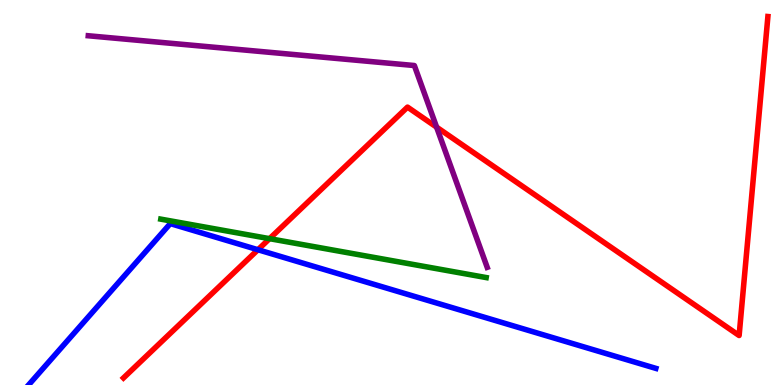[{'lines': ['blue', 'red'], 'intersections': [{'x': 3.33, 'y': 3.51}]}, {'lines': ['green', 'red'], 'intersections': [{'x': 3.48, 'y': 3.8}]}, {'lines': ['purple', 'red'], 'intersections': [{'x': 5.63, 'y': 6.7}]}, {'lines': ['blue', 'green'], 'intersections': []}, {'lines': ['blue', 'purple'], 'intersections': []}, {'lines': ['green', 'purple'], 'intersections': []}]